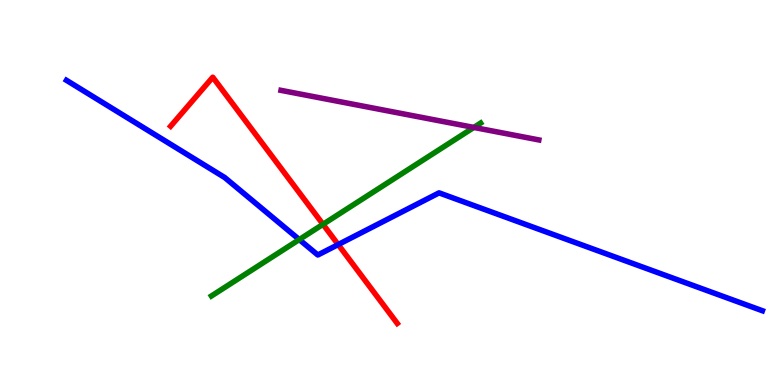[{'lines': ['blue', 'red'], 'intersections': [{'x': 4.36, 'y': 3.65}]}, {'lines': ['green', 'red'], 'intersections': [{'x': 4.17, 'y': 4.17}]}, {'lines': ['purple', 'red'], 'intersections': []}, {'lines': ['blue', 'green'], 'intersections': [{'x': 3.86, 'y': 3.78}]}, {'lines': ['blue', 'purple'], 'intersections': []}, {'lines': ['green', 'purple'], 'intersections': [{'x': 6.11, 'y': 6.69}]}]